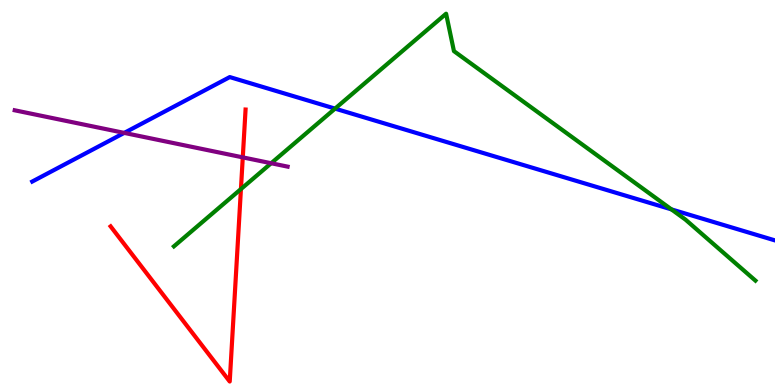[{'lines': ['blue', 'red'], 'intersections': []}, {'lines': ['green', 'red'], 'intersections': [{'x': 3.11, 'y': 5.09}]}, {'lines': ['purple', 'red'], 'intersections': [{'x': 3.13, 'y': 5.91}]}, {'lines': ['blue', 'green'], 'intersections': [{'x': 4.32, 'y': 7.18}, {'x': 8.66, 'y': 4.56}]}, {'lines': ['blue', 'purple'], 'intersections': [{'x': 1.6, 'y': 6.55}]}, {'lines': ['green', 'purple'], 'intersections': [{'x': 3.5, 'y': 5.76}]}]